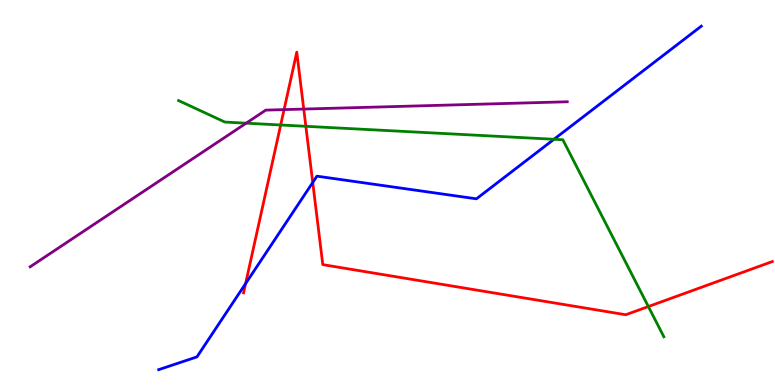[{'lines': ['blue', 'red'], 'intersections': [{'x': 3.17, 'y': 2.63}, {'x': 4.04, 'y': 5.26}]}, {'lines': ['green', 'red'], 'intersections': [{'x': 3.62, 'y': 6.75}, {'x': 3.95, 'y': 6.72}, {'x': 8.37, 'y': 2.04}]}, {'lines': ['purple', 'red'], 'intersections': [{'x': 3.67, 'y': 7.15}, {'x': 3.92, 'y': 7.17}]}, {'lines': ['blue', 'green'], 'intersections': [{'x': 7.15, 'y': 6.38}]}, {'lines': ['blue', 'purple'], 'intersections': []}, {'lines': ['green', 'purple'], 'intersections': [{'x': 3.18, 'y': 6.8}]}]